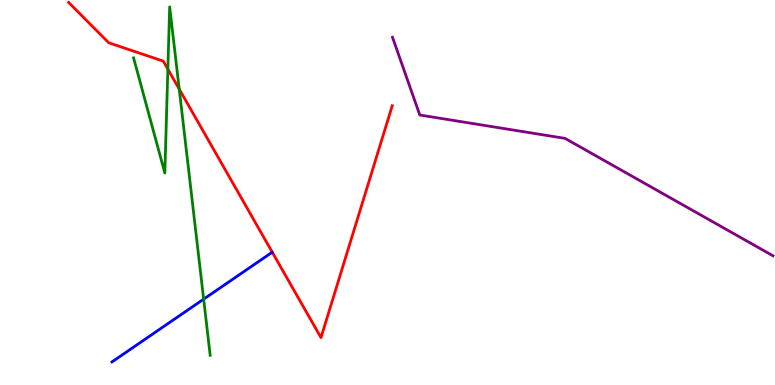[{'lines': ['blue', 'red'], 'intersections': []}, {'lines': ['green', 'red'], 'intersections': [{'x': 2.17, 'y': 8.2}, {'x': 2.31, 'y': 7.69}]}, {'lines': ['purple', 'red'], 'intersections': []}, {'lines': ['blue', 'green'], 'intersections': [{'x': 2.63, 'y': 2.23}]}, {'lines': ['blue', 'purple'], 'intersections': []}, {'lines': ['green', 'purple'], 'intersections': []}]